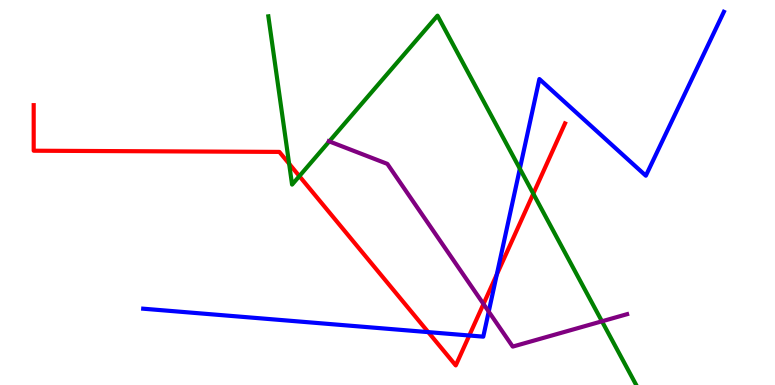[{'lines': ['blue', 'red'], 'intersections': [{'x': 5.53, 'y': 1.37}, {'x': 6.06, 'y': 1.29}, {'x': 6.41, 'y': 2.87}]}, {'lines': ['green', 'red'], 'intersections': [{'x': 3.73, 'y': 5.75}, {'x': 3.86, 'y': 5.43}, {'x': 6.88, 'y': 4.97}]}, {'lines': ['purple', 'red'], 'intersections': [{'x': 6.24, 'y': 2.1}]}, {'lines': ['blue', 'green'], 'intersections': [{'x': 6.71, 'y': 5.62}]}, {'lines': ['blue', 'purple'], 'intersections': [{'x': 6.31, 'y': 1.91}]}, {'lines': ['green', 'purple'], 'intersections': [{'x': 4.25, 'y': 6.33}, {'x': 7.77, 'y': 1.65}]}]